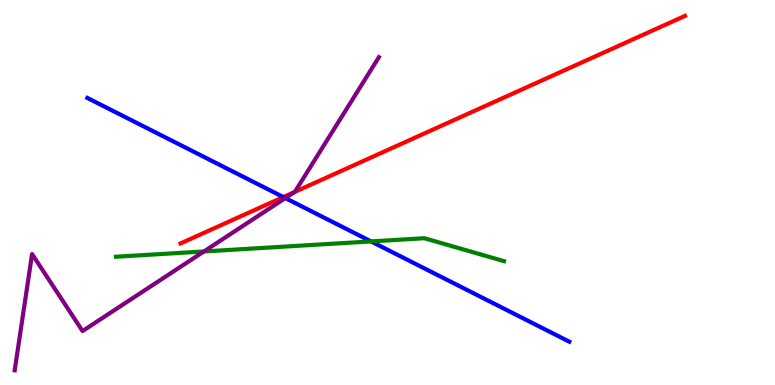[{'lines': ['blue', 'red'], 'intersections': [{'x': 3.66, 'y': 4.88}]}, {'lines': ['green', 'red'], 'intersections': []}, {'lines': ['purple', 'red'], 'intersections': [{'x': 3.8, 'y': 5.01}]}, {'lines': ['blue', 'green'], 'intersections': [{'x': 4.79, 'y': 3.73}]}, {'lines': ['blue', 'purple'], 'intersections': [{'x': 3.68, 'y': 4.86}]}, {'lines': ['green', 'purple'], 'intersections': [{'x': 2.63, 'y': 3.47}]}]